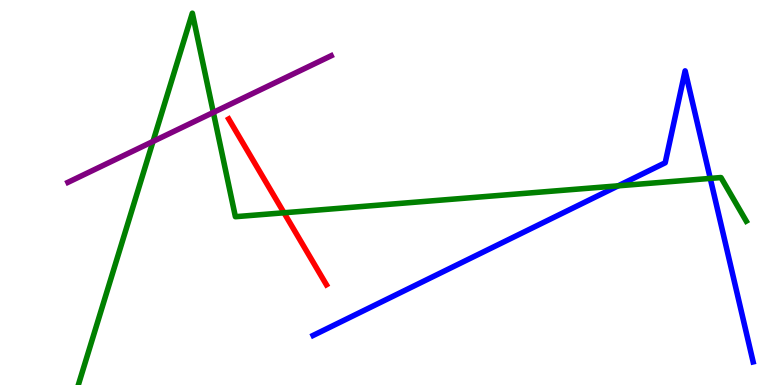[{'lines': ['blue', 'red'], 'intersections': []}, {'lines': ['green', 'red'], 'intersections': [{'x': 3.66, 'y': 4.47}]}, {'lines': ['purple', 'red'], 'intersections': []}, {'lines': ['blue', 'green'], 'intersections': [{'x': 7.98, 'y': 5.17}, {'x': 9.16, 'y': 5.37}]}, {'lines': ['blue', 'purple'], 'intersections': []}, {'lines': ['green', 'purple'], 'intersections': [{'x': 1.97, 'y': 6.33}, {'x': 2.75, 'y': 7.08}]}]